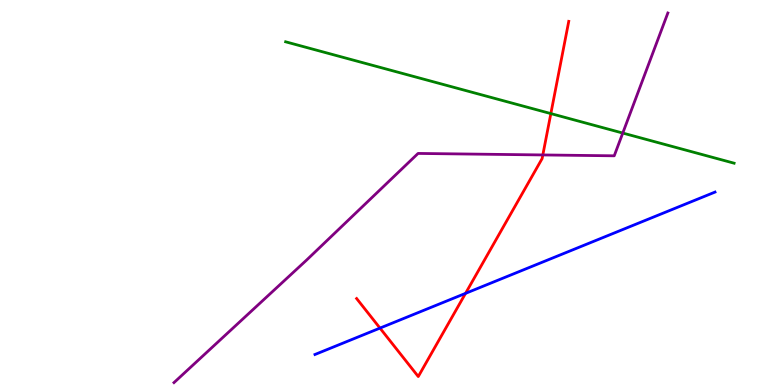[{'lines': ['blue', 'red'], 'intersections': [{'x': 4.9, 'y': 1.48}, {'x': 6.01, 'y': 2.38}]}, {'lines': ['green', 'red'], 'intersections': [{'x': 7.11, 'y': 7.05}]}, {'lines': ['purple', 'red'], 'intersections': [{'x': 7.0, 'y': 5.98}]}, {'lines': ['blue', 'green'], 'intersections': []}, {'lines': ['blue', 'purple'], 'intersections': []}, {'lines': ['green', 'purple'], 'intersections': [{'x': 8.04, 'y': 6.54}]}]